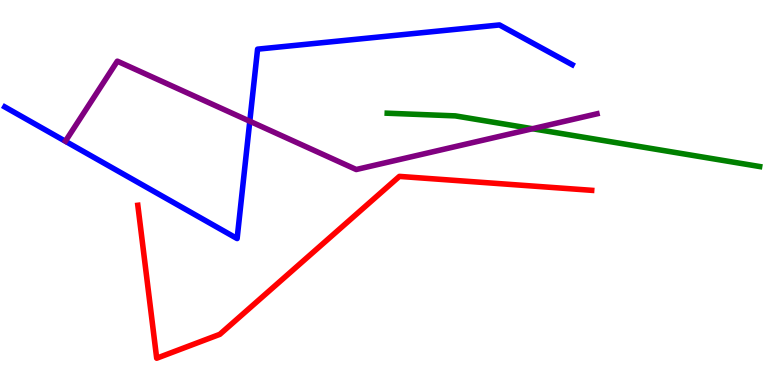[{'lines': ['blue', 'red'], 'intersections': []}, {'lines': ['green', 'red'], 'intersections': []}, {'lines': ['purple', 'red'], 'intersections': []}, {'lines': ['blue', 'green'], 'intersections': []}, {'lines': ['blue', 'purple'], 'intersections': [{'x': 3.22, 'y': 6.85}]}, {'lines': ['green', 'purple'], 'intersections': [{'x': 6.87, 'y': 6.66}]}]